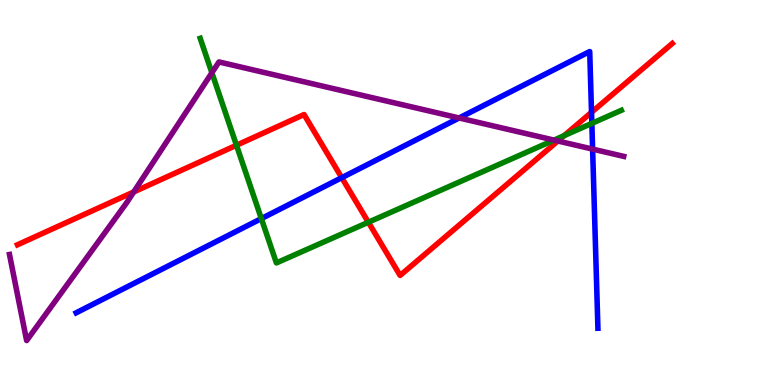[{'lines': ['blue', 'red'], 'intersections': [{'x': 4.41, 'y': 5.38}, {'x': 7.63, 'y': 7.08}]}, {'lines': ['green', 'red'], 'intersections': [{'x': 3.05, 'y': 6.23}, {'x': 4.75, 'y': 4.23}, {'x': 7.28, 'y': 6.48}]}, {'lines': ['purple', 'red'], 'intersections': [{'x': 1.73, 'y': 5.01}, {'x': 7.2, 'y': 6.34}]}, {'lines': ['blue', 'green'], 'intersections': [{'x': 3.37, 'y': 4.32}, {'x': 7.64, 'y': 6.8}]}, {'lines': ['blue', 'purple'], 'intersections': [{'x': 5.92, 'y': 6.94}, {'x': 7.65, 'y': 6.13}]}, {'lines': ['green', 'purple'], 'intersections': [{'x': 2.73, 'y': 8.11}, {'x': 7.15, 'y': 6.36}]}]